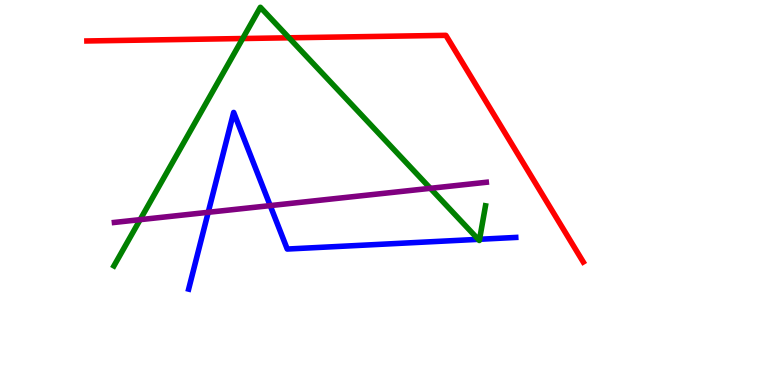[{'lines': ['blue', 'red'], 'intersections': []}, {'lines': ['green', 'red'], 'intersections': [{'x': 3.13, 'y': 9.0}, {'x': 3.73, 'y': 9.02}]}, {'lines': ['purple', 'red'], 'intersections': []}, {'lines': ['blue', 'green'], 'intersections': [{'x': 6.17, 'y': 3.78}, {'x': 6.19, 'y': 3.79}]}, {'lines': ['blue', 'purple'], 'intersections': [{'x': 2.69, 'y': 4.49}, {'x': 3.49, 'y': 4.66}]}, {'lines': ['green', 'purple'], 'intersections': [{'x': 1.81, 'y': 4.29}, {'x': 5.55, 'y': 5.11}]}]